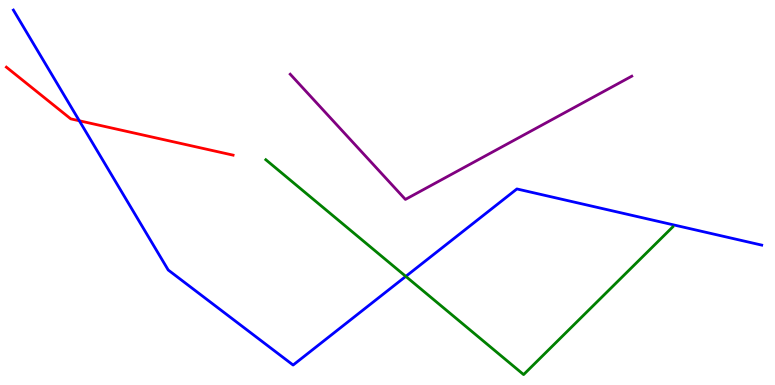[{'lines': ['blue', 'red'], 'intersections': [{'x': 1.02, 'y': 6.86}]}, {'lines': ['green', 'red'], 'intersections': []}, {'lines': ['purple', 'red'], 'intersections': []}, {'lines': ['blue', 'green'], 'intersections': [{'x': 5.24, 'y': 2.82}]}, {'lines': ['blue', 'purple'], 'intersections': []}, {'lines': ['green', 'purple'], 'intersections': []}]